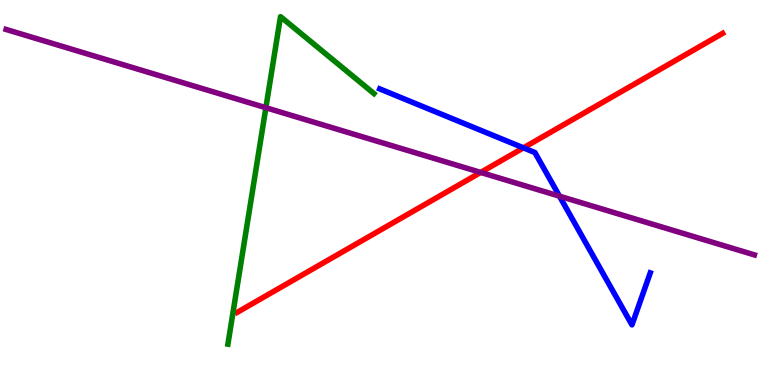[{'lines': ['blue', 'red'], 'intersections': [{'x': 6.75, 'y': 6.16}]}, {'lines': ['green', 'red'], 'intersections': []}, {'lines': ['purple', 'red'], 'intersections': [{'x': 6.2, 'y': 5.52}]}, {'lines': ['blue', 'green'], 'intersections': []}, {'lines': ['blue', 'purple'], 'intersections': [{'x': 7.22, 'y': 4.9}]}, {'lines': ['green', 'purple'], 'intersections': [{'x': 3.43, 'y': 7.2}]}]